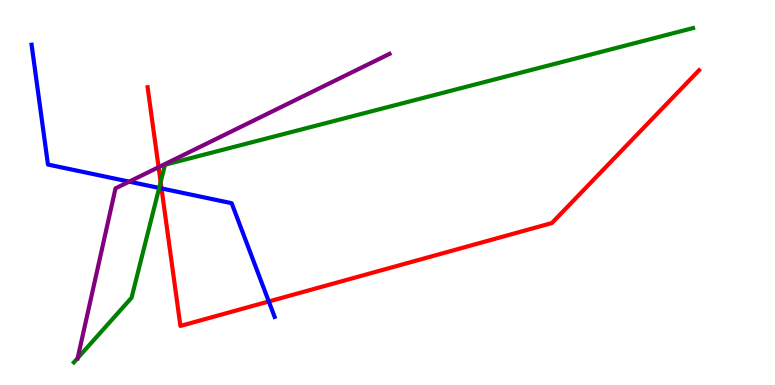[{'lines': ['blue', 'red'], 'intersections': [{'x': 2.08, 'y': 5.11}, {'x': 3.47, 'y': 2.17}]}, {'lines': ['green', 'red'], 'intersections': [{'x': 2.07, 'y': 5.27}]}, {'lines': ['purple', 'red'], 'intersections': [{'x': 2.05, 'y': 5.66}]}, {'lines': ['blue', 'green'], 'intersections': [{'x': 2.05, 'y': 5.12}]}, {'lines': ['blue', 'purple'], 'intersections': [{'x': 1.67, 'y': 5.28}]}, {'lines': ['green', 'purple'], 'intersections': [{'x': 1.0, 'y': 0.697}]}]